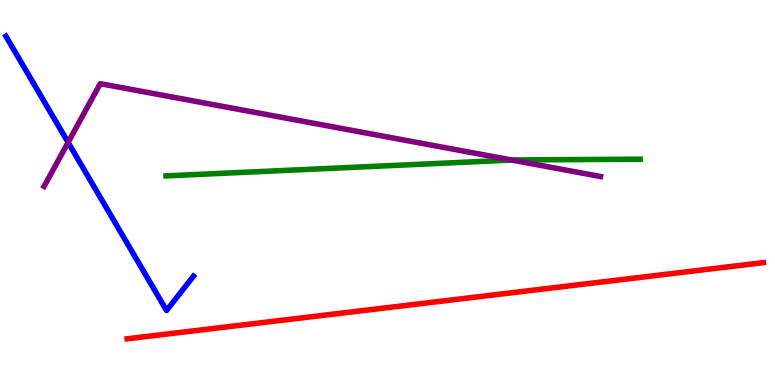[{'lines': ['blue', 'red'], 'intersections': []}, {'lines': ['green', 'red'], 'intersections': []}, {'lines': ['purple', 'red'], 'intersections': []}, {'lines': ['blue', 'green'], 'intersections': []}, {'lines': ['blue', 'purple'], 'intersections': [{'x': 0.879, 'y': 6.3}]}, {'lines': ['green', 'purple'], 'intersections': [{'x': 6.6, 'y': 5.84}]}]